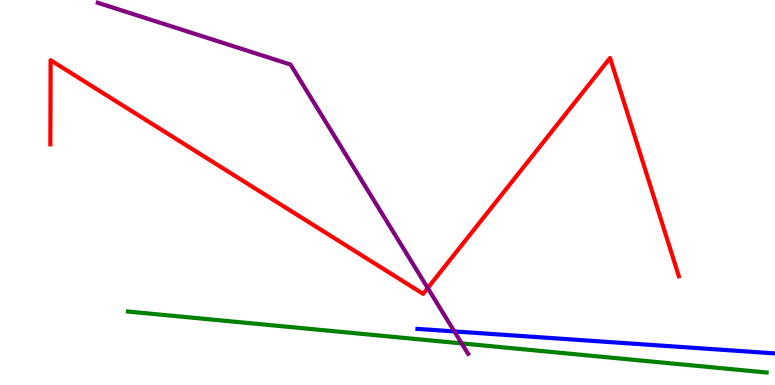[{'lines': ['blue', 'red'], 'intersections': []}, {'lines': ['green', 'red'], 'intersections': []}, {'lines': ['purple', 'red'], 'intersections': [{'x': 5.52, 'y': 2.52}]}, {'lines': ['blue', 'green'], 'intersections': []}, {'lines': ['blue', 'purple'], 'intersections': [{'x': 5.86, 'y': 1.39}]}, {'lines': ['green', 'purple'], 'intersections': [{'x': 5.96, 'y': 1.08}]}]